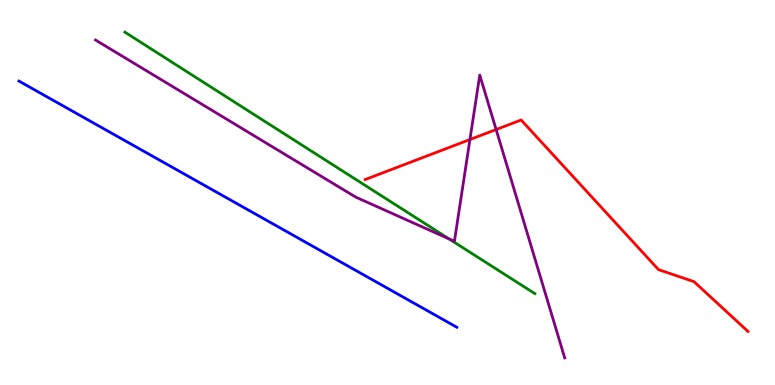[{'lines': ['blue', 'red'], 'intersections': []}, {'lines': ['green', 'red'], 'intersections': []}, {'lines': ['purple', 'red'], 'intersections': [{'x': 6.06, 'y': 6.38}, {'x': 6.4, 'y': 6.64}]}, {'lines': ['blue', 'green'], 'intersections': []}, {'lines': ['blue', 'purple'], 'intersections': []}, {'lines': ['green', 'purple'], 'intersections': [{'x': 5.79, 'y': 3.79}]}]